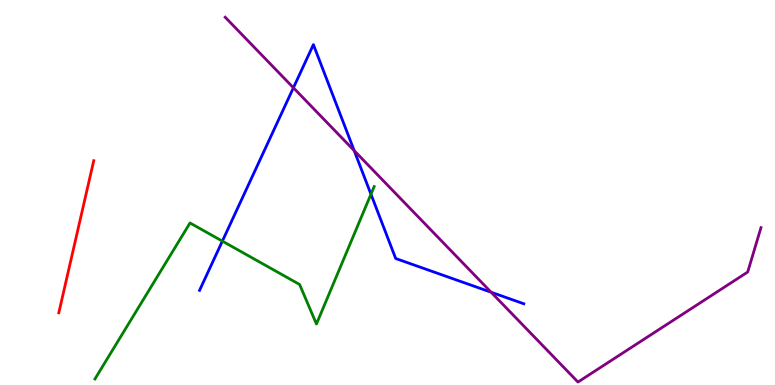[{'lines': ['blue', 'red'], 'intersections': []}, {'lines': ['green', 'red'], 'intersections': []}, {'lines': ['purple', 'red'], 'intersections': []}, {'lines': ['blue', 'green'], 'intersections': [{'x': 2.87, 'y': 3.74}, {'x': 4.79, 'y': 4.96}]}, {'lines': ['blue', 'purple'], 'intersections': [{'x': 3.79, 'y': 7.72}, {'x': 4.57, 'y': 6.09}, {'x': 6.34, 'y': 2.41}]}, {'lines': ['green', 'purple'], 'intersections': []}]